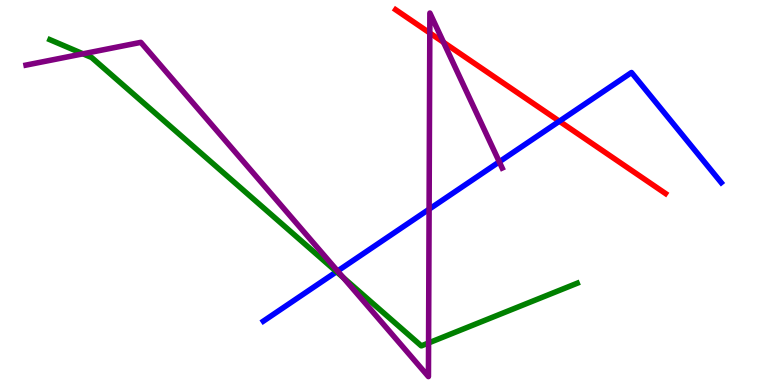[{'lines': ['blue', 'red'], 'intersections': [{'x': 7.22, 'y': 6.85}]}, {'lines': ['green', 'red'], 'intersections': []}, {'lines': ['purple', 'red'], 'intersections': [{'x': 5.55, 'y': 9.14}, {'x': 5.72, 'y': 8.9}]}, {'lines': ['blue', 'green'], 'intersections': [{'x': 4.34, 'y': 2.94}]}, {'lines': ['blue', 'purple'], 'intersections': [{'x': 4.36, 'y': 2.96}, {'x': 5.54, 'y': 4.57}, {'x': 6.44, 'y': 5.8}]}, {'lines': ['green', 'purple'], 'intersections': [{'x': 1.07, 'y': 8.6}, {'x': 4.43, 'y': 2.79}, {'x': 5.53, 'y': 1.09}]}]